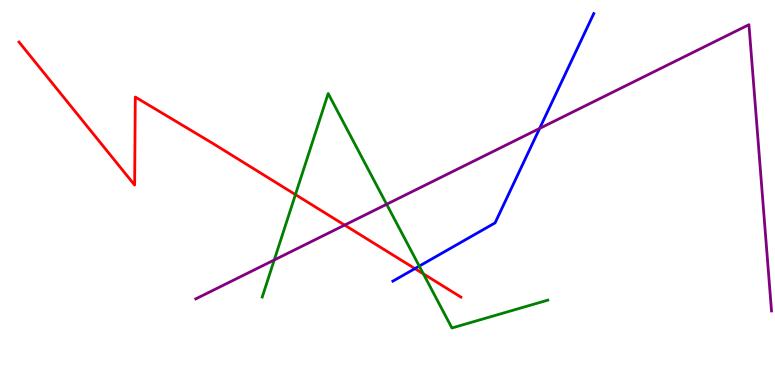[{'lines': ['blue', 'red'], 'intersections': [{'x': 5.35, 'y': 3.02}]}, {'lines': ['green', 'red'], 'intersections': [{'x': 3.81, 'y': 4.95}, {'x': 5.46, 'y': 2.89}]}, {'lines': ['purple', 'red'], 'intersections': [{'x': 4.45, 'y': 4.15}]}, {'lines': ['blue', 'green'], 'intersections': [{'x': 5.41, 'y': 3.09}]}, {'lines': ['blue', 'purple'], 'intersections': [{'x': 6.96, 'y': 6.66}]}, {'lines': ['green', 'purple'], 'intersections': [{'x': 3.54, 'y': 3.25}, {'x': 4.99, 'y': 4.69}]}]